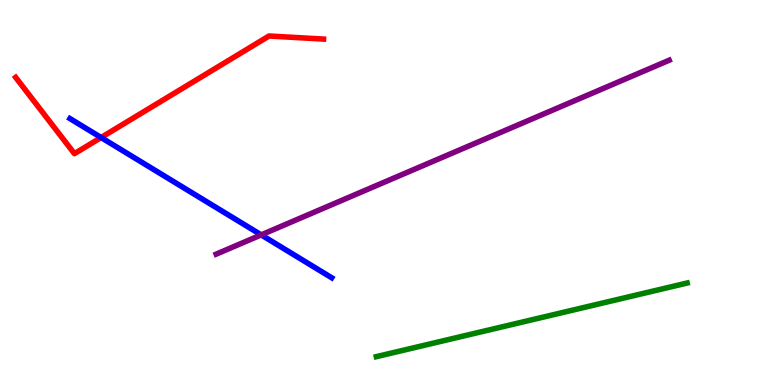[{'lines': ['blue', 'red'], 'intersections': [{'x': 1.3, 'y': 6.43}]}, {'lines': ['green', 'red'], 'intersections': []}, {'lines': ['purple', 'red'], 'intersections': []}, {'lines': ['blue', 'green'], 'intersections': []}, {'lines': ['blue', 'purple'], 'intersections': [{'x': 3.37, 'y': 3.9}]}, {'lines': ['green', 'purple'], 'intersections': []}]